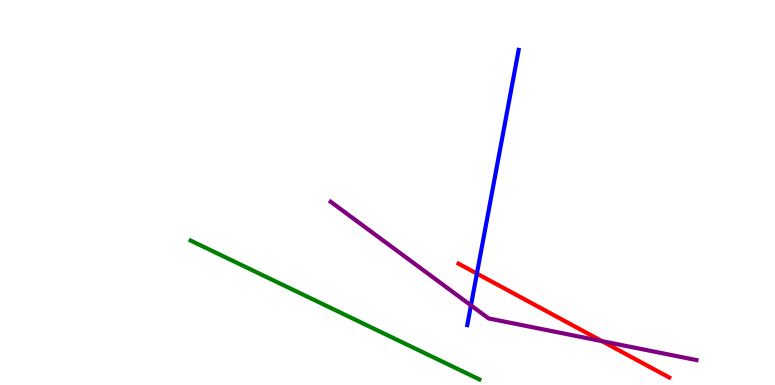[{'lines': ['blue', 'red'], 'intersections': [{'x': 6.15, 'y': 2.89}]}, {'lines': ['green', 'red'], 'intersections': []}, {'lines': ['purple', 'red'], 'intersections': [{'x': 7.77, 'y': 1.14}]}, {'lines': ['blue', 'green'], 'intersections': []}, {'lines': ['blue', 'purple'], 'intersections': [{'x': 6.08, 'y': 2.07}]}, {'lines': ['green', 'purple'], 'intersections': []}]